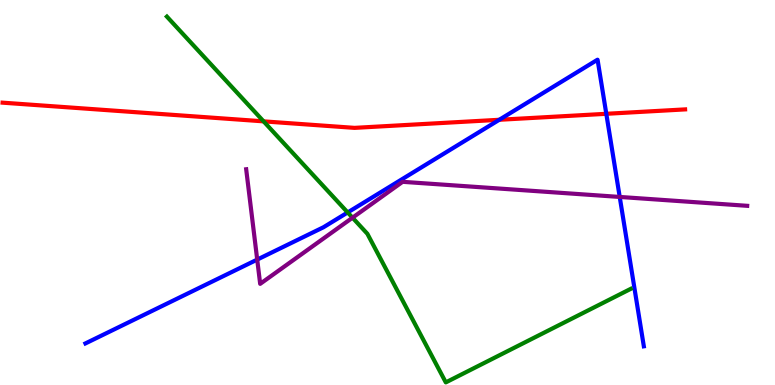[{'lines': ['blue', 'red'], 'intersections': [{'x': 6.44, 'y': 6.89}, {'x': 7.82, 'y': 7.04}]}, {'lines': ['green', 'red'], 'intersections': [{'x': 3.4, 'y': 6.85}]}, {'lines': ['purple', 'red'], 'intersections': []}, {'lines': ['blue', 'green'], 'intersections': [{'x': 4.49, 'y': 4.48}]}, {'lines': ['blue', 'purple'], 'intersections': [{'x': 3.32, 'y': 3.26}, {'x': 8.0, 'y': 4.88}]}, {'lines': ['green', 'purple'], 'intersections': [{'x': 4.55, 'y': 4.35}]}]